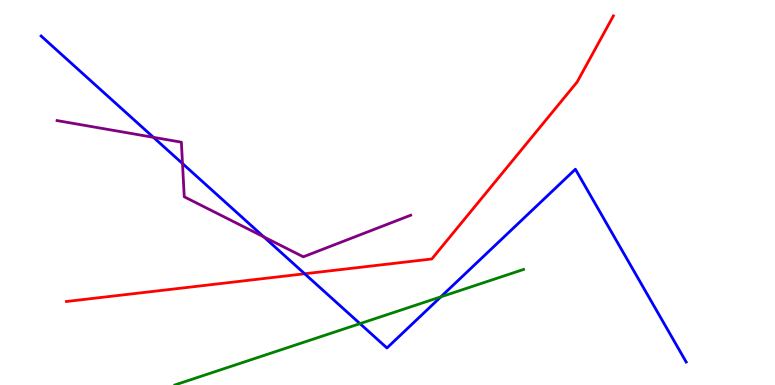[{'lines': ['blue', 'red'], 'intersections': [{'x': 3.93, 'y': 2.89}]}, {'lines': ['green', 'red'], 'intersections': []}, {'lines': ['purple', 'red'], 'intersections': []}, {'lines': ['blue', 'green'], 'intersections': [{'x': 4.64, 'y': 1.59}, {'x': 5.69, 'y': 2.29}]}, {'lines': ['blue', 'purple'], 'intersections': [{'x': 1.98, 'y': 6.43}, {'x': 2.35, 'y': 5.75}, {'x': 3.4, 'y': 3.85}]}, {'lines': ['green', 'purple'], 'intersections': []}]